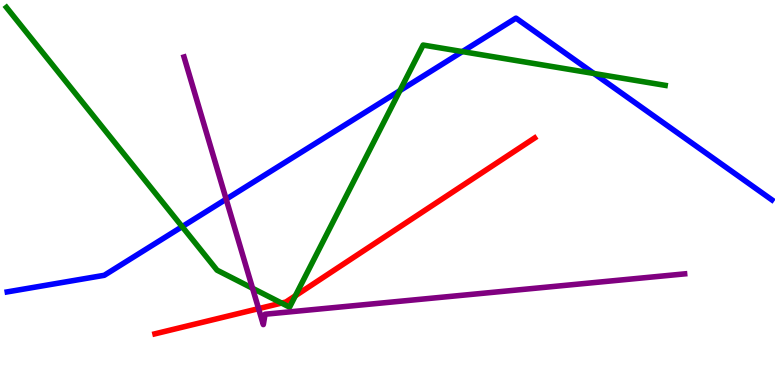[{'lines': ['blue', 'red'], 'intersections': []}, {'lines': ['green', 'red'], 'intersections': [{'x': 3.63, 'y': 2.13}, {'x': 3.81, 'y': 2.32}]}, {'lines': ['purple', 'red'], 'intersections': [{'x': 3.34, 'y': 1.98}]}, {'lines': ['blue', 'green'], 'intersections': [{'x': 2.35, 'y': 4.11}, {'x': 5.16, 'y': 7.65}, {'x': 5.97, 'y': 8.66}, {'x': 7.66, 'y': 8.09}]}, {'lines': ['blue', 'purple'], 'intersections': [{'x': 2.92, 'y': 4.83}]}, {'lines': ['green', 'purple'], 'intersections': [{'x': 3.26, 'y': 2.51}]}]